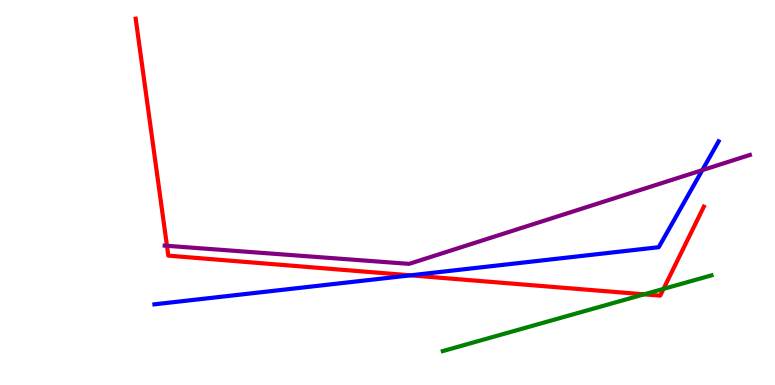[{'lines': ['blue', 'red'], 'intersections': [{'x': 5.3, 'y': 2.85}]}, {'lines': ['green', 'red'], 'intersections': [{'x': 8.31, 'y': 2.35}, {'x': 8.56, 'y': 2.5}]}, {'lines': ['purple', 'red'], 'intersections': [{'x': 2.15, 'y': 3.62}]}, {'lines': ['blue', 'green'], 'intersections': []}, {'lines': ['blue', 'purple'], 'intersections': [{'x': 9.06, 'y': 5.58}]}, {'lines': ['green', 'purple'], 'intersections': []}]